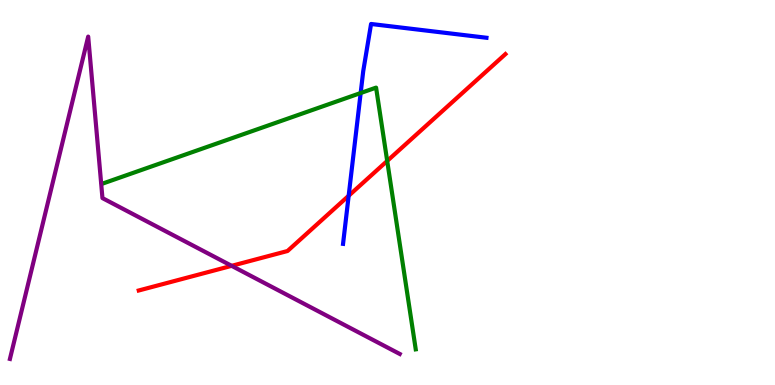[{'lines': ['blue', 'red'], 'intersections': [{'x': 4.5, 'y': 4.92}]}, {'lines': ['green', 'red'], 'intersections': [{'x': 5.0, 'y': 5.82}]}, {'lines': ['purple', 'red'], 'intersections': [{'x': 2.99, 'y': 3.1}]}, {'lines': ['blue', 'green'], 'intersections': [{'x': 4.65, 'y': 7.58}]}, {'lines': ['blue', 'purple'], 'intersections': []}, {'lines': ['green', 'purple'], 'intersections': []}]